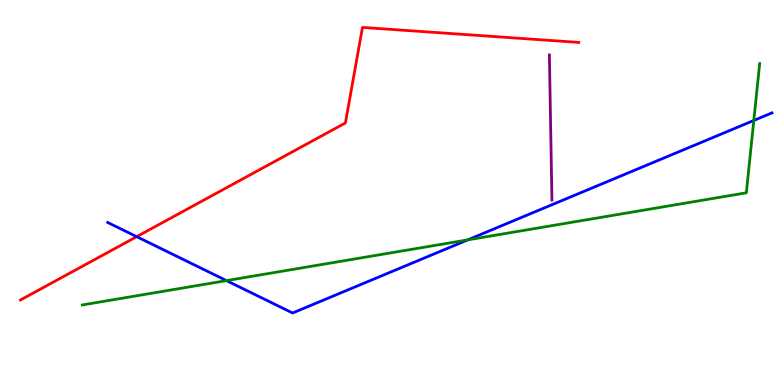[{'lines': ['blue', 'red'], 'intersections': [{'x': 1.76, 'y': 3.85}]}, {'lines': ['green', 'red'], 'intersections': []}, {'lines': ['purple', 'red'], 'intersections': []}, {'lines': ['blue', 'green'], 'intersections': [{'x': 2.92, 'y': 2.71}, {'x': 6.04, 'y': 3.77}, {'x': 9.73, 'y': 6.87}]}, {'lines': ['blue', 'purple'], 'intersections': []}, {'lines': ['green', 'purple'], 'intersections': []}]